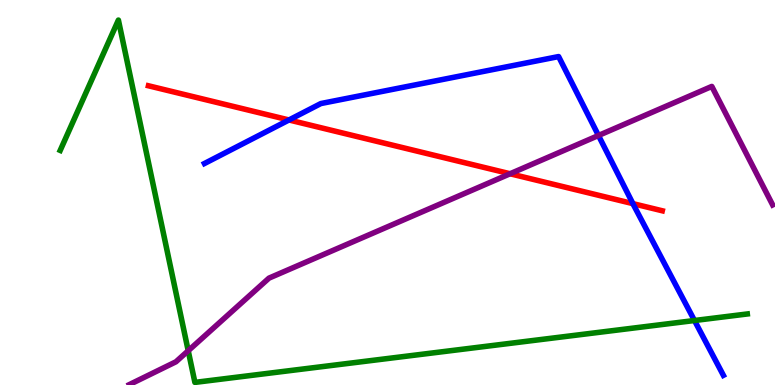[{'lines': ['blue', 'red'], 'intersections': [{'x': 3.73, 'y': 6.88}, {'x': 8.17, 'y': 4.71}]}, {'lines': ['green', 'red'], 'intersections': []}, {'lines': ['purple', 'red'], 'intersections': [{'x': 6.58, 'y': 5.49}]}, {'lines': ['blue', 'green'], 'intersections': [{'x': 8.96, 'y': 1.68}]}, {'lines': ['blue', 'purple'], 'intersections': [{'x': 7.72, 'y': 6.48}]}, {'lines': ['green', 'purple'], 'intersections': [{'x': 2.43, 'y': 0.89}]}]